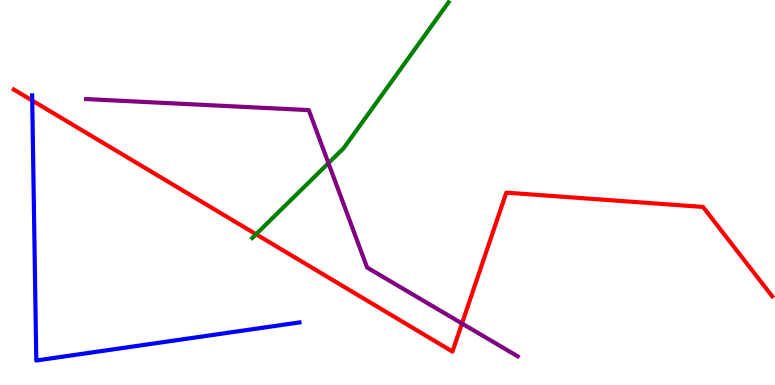[{'lines': ['blue', 'red'], 'intersections': [{'x': 0.416, 'y': 7.39}]}, {'lines': ['green', 'red'], 'intersections': [{'x': 3.3, 'y': 3.92}]}, {'lines': ['purple', 'red'], 'intersections': [{'x': 5.96, 'y': 1.6}]}, {'lines': ['blue', 'green'], 'intersections': []}, {'lines': ['blue', 'purple'], 'intersections': []}, {'lines': ['green', 'purple'], 'intersections': [{'x': 4.24, 'y': 5.76}]}]